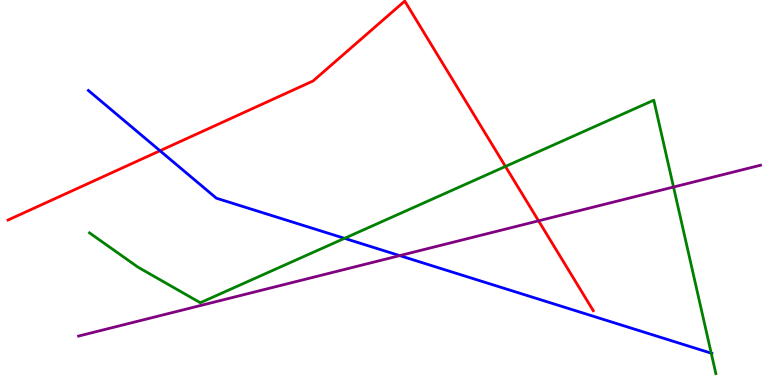[{'lines': ['blue', 'red'], 'intersections': [{'x': 2.06, 'y': 6.08}]}, {'lines': ['green', 'red'], 'intersections': [{'x': 6.52, 'y': 5.68}]}, {'lines': ['purple', 'red'], 'intersections': [{'x': 6.95, 'y': 4.26}]}, {'lines': ['blue', 'green'], 'intersections': [{'x': 4.45, 'y': 3.81}, {'x': 9.18, 'y': 0.826}]}, {'lines': ['blue', 'purple'], 'intersections': [{'x': 5.16, 'y': 3.36}]}, {'lines': ['green', 'purple'], 'intersections': [{'x': 8.69, 'y': 5.14}]}]